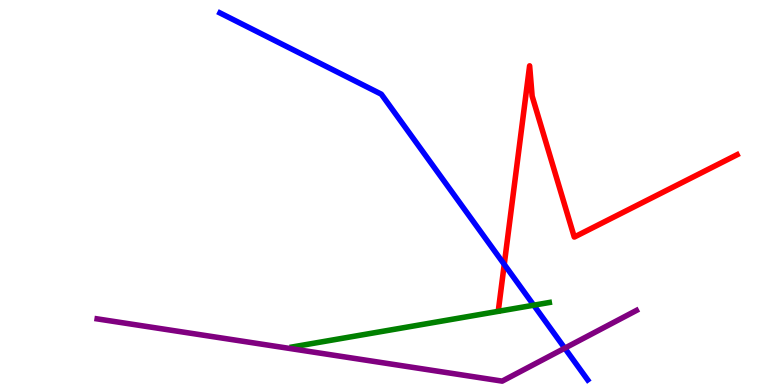[{'lines': ['blue', 'red'], 'intersections': [{'x': 6.51, 'y': 3.13}]}, {'lines': ['green', 'red'], 'intersections': []}, {'lines': ['purple', 'red'], 'intersections': []}, {'lines': ['blue', 'green'], 'intersections': [{'x': 6.89, 'y': 2.07}]}, {'lines': ['blue', 'purple'], 'intersections': [{'x': 7.29, 'y': 0.957}]}, {'lines': ['green', 'purple'], 'intersections': []}]